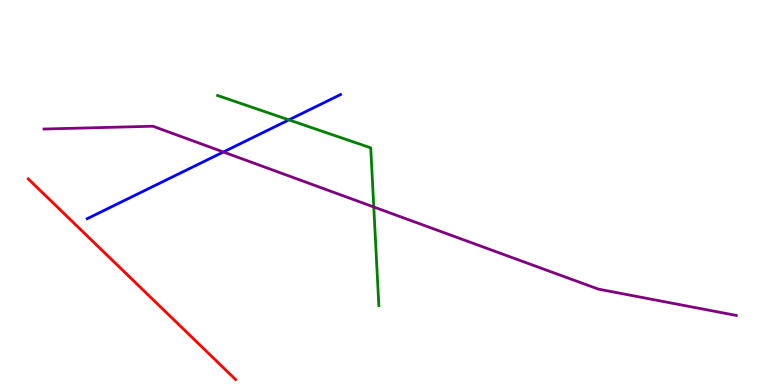[{'lines': ['blue', 'red'], 'intersections': []}, {'lines': ['green', 'red'], 'intersections': []}, {'lines': ['purple', 'red'], 'intersections': []}, {'lines': ['blue', 'green'], 'intersections': [{'x': 3.73, 'y': 6.89}]}, {'lines': ['blue', 'purple'], 'intersections': [{'x': 2.88, 'y': 6.05}]}, {'lines': ['green', 'purple'], 'intersections': [{'x': 4.82, 'y': 4.62}]}]